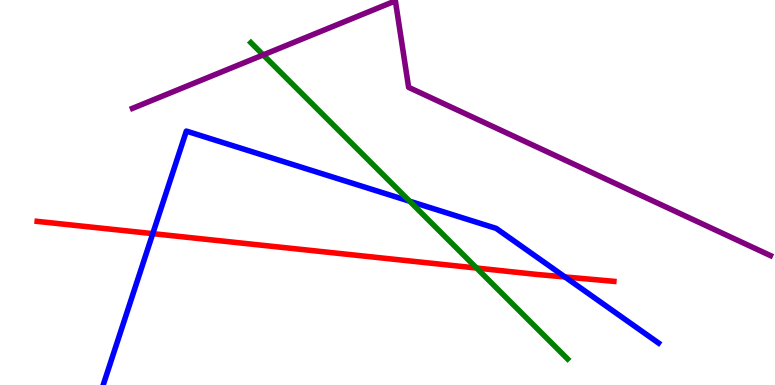[{'lines': ['blue', 'red'], 'intersections': [{'x': 1.97, 'y': 3.93}, {'x': 7.29, 'y': 2.81}]}, {'lines': ['green', 'red'], 'intersections': [{'x': 6.15, 'y': 3.04}]}, {'lines': ['purple', 'red'], 'intersections': []}, {'lines': ['blue', 'green'], 'intersections': [{'x': 5.29, 'y': 4.77}]}, {'lines': ['blue', 'purple'], 'intersections': []}, {'lines': ['green', 'purple'], 'intersections': [{'x': 3.4, 'y': 8.57}]}]